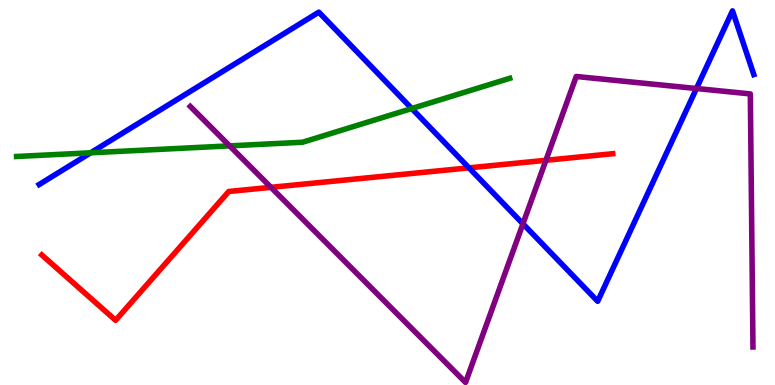[{'lines': ['blue', 'red'], 'intersections': [{'x': 6.05, 'y': 5.64}]}, {'lines': ['green', 'red'], 'intersections': []}, {'lines': ['purple', 'red'], 'intersections': [{'x': 3.5, 'y': 5.13}, {'x': 7.04, 'y': 5.84}]}, {'lines': ['blue', 'green'], 'intersections': [{'x': 1.17, 'y': 6.03}, {'x': 5.31, 'y': 7.18}]}, {'lines': ['blue', 'purple'], 'intersections': [{'x': 6.75, 'y': 4.19}, {'x': 8.99, 'y': 7.7}]}, {'lines': ['green', 'purple'], 'intersections': [{'x': 2.96, 'y': 6.21}]}]